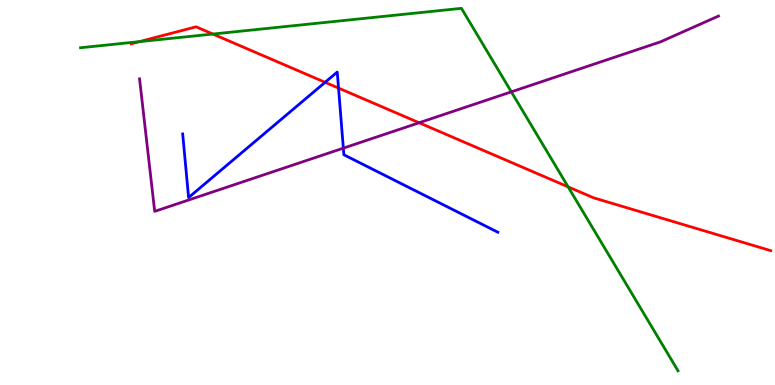[{'lines': ['blue', 'red'], 'intersections': [{'x': 4.2, 'y': 7.86}, {'x': 4.37, 'y': 7.71}]}, {'lines': ['green', 'red'], 'intersections': [{'x': 1.8, 'y': 8.92}, {'x': 2.75, 'y': 9.12}, {'x': 7.33, 'y': 5.15}]}, {'lines': ['purple', 'red'], 'intersections': [{'x': 5.41, 'y': 6.81}]}, {'lines': ['blue', 'green'], 'intersections': []}, {'lines': ['blue', 'purple'], 'intersections': [{'x': 4.43, 'y': 6.15}]}, {'lines': ['green', 'purple'], 'intersections': [{'x': 6.6, 'y': 7.61}]}]